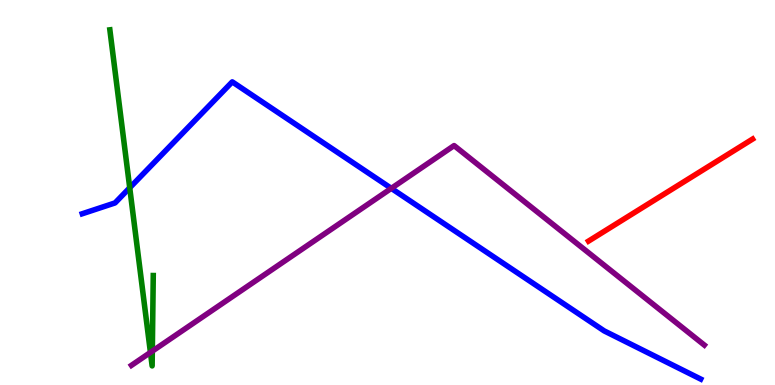[{'lines': ['blue', 'red'], 'intersections': []}, {'lines': ['green', 'red'], 'intersections': []}, {'lines': ['purple', 'red'], 'intersections': []}, {'lines': ['blue', 'green'], 'intersections': [{'x': 1.67, 'y': 5.12}]}, {'lines': ['blue', 'purple'], 'intersections': [{'x': 5.05, 'y': 5.11}]}, {'lines': ['green', 'purple'], 'intersections': [{'x': 1.94, 'y': 0.846}, {'x': 1.97, 'y': 0.88}]}]